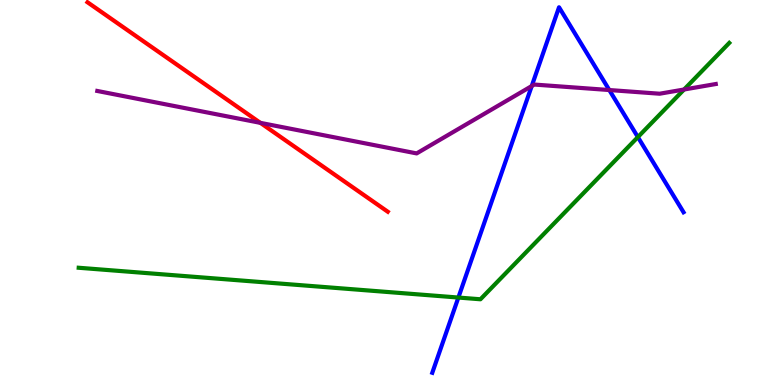[{'lines': ['blue', 'red'], 'intersections': []}, {'lines': ['green', 'red'], 'intersections': []}, {'lines': ['purple', 'red'], 'intersections': [{'x': 3.36, 'y': 6.81}]}, {'lines': ['blue', 'green'], 'intersections': [{'x': 5.91, 'y': 2.27}, {'x': 8.23, 'y': 6.44}]}, {'lines': ['blue', 'purple'], 'intersections': [{'x': 6.86, 'y': 7.76}, {'x': 7.86, 'y': 7.66}]}, {'lines': ['green', 'purple'], 'intersections': [{'x': 8.83, 'y': 7.68}]}]